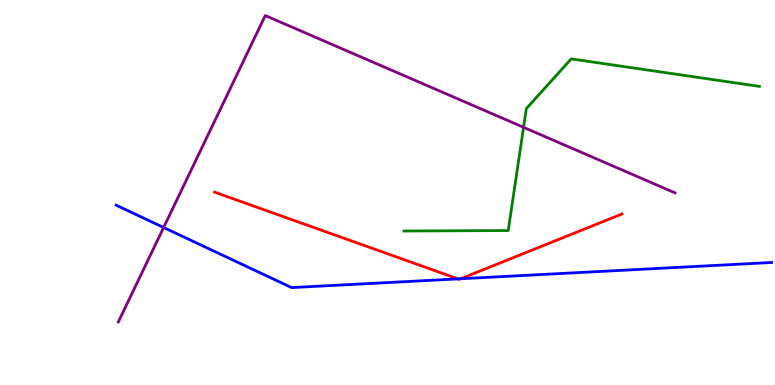[{'lines': ['blue', 'red'], 'intersections': [{'x': 5.91, 'y': 2.76}, {'x': 5.94, 'y': 2.76}]}, {'lines': ['green', 'red'], 'intersections': []}, {'lines': ['purple', 'red'], 'intersections': []}, {'lines': ['blue', 'green'], 'intersections': []}, {'lines': ['blue', 'purple'], 'intersections': [{'x': 2.11, 'y': 4.09}]}, {'lines': ['green', 'purple'], 'intersections': [{'x': 6.76, 'y': 6.69}]}]